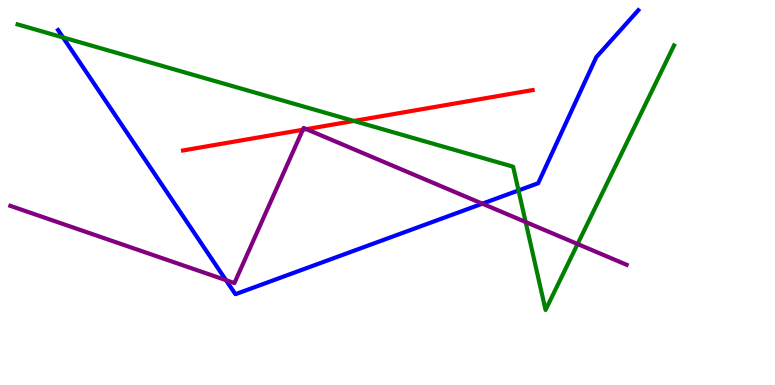[{'lines': ['blue', 'red'], 'intersections': []}, {'lines': ['green', 'red'], 'intersections': [{'x': 4.57, 'y': 6.86}]}, {'lines': ['purple', 'red'], 'intersections': [{'x': 3.91, 'y': 6.63}, {'x': 3.95, 'y': 6.65}]}, {'lines': ['blue', 'green'], 'intersections': [{'x': 0.813, 'y': 9.03}, {'x': 6.69, 'y': 5.05}]}, {'lines': ['blue', 'purple'], 'intersections': [{'x': 2.92, 'y': 2.72}, {'x': 6.22, 'y': 4.71}]}, {'lines': ['green', 'purple'], 'intersections': [{'x': 6.78, 'y': 4.23}, {'x': 7.45, 'y': 3.66}]}]